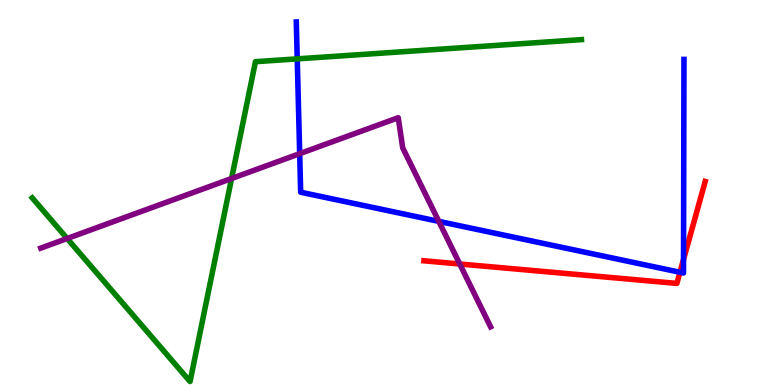[{'lines': ['blue', 'red'], 'intersections': [{'x': 8.77, 'y': 2.93}, {'x': 8.82, 'y': 3.26}]}, {'lines': ['green', 'red'], 'intersections': []}, {'lines': ['purple', 'red'], 'intersections': [{'x': 5.93, 'y': 3.14}]}, {'lines': ['blue', 'green'], 'intersections': [{'x': 3.84, 'y': 8.47}]}, {'lines': ['blue', 'purple'], 'intersections': [{'x': 3.87, 'y': 6.01}, {'x': 5.66, 'y': 4.25}]}, {'lines': ['green', 'purple'], 'intersections': [{'x': 0.866, 'y': 3.81}, {'x': 2.99, 'y': 5.36}]}]